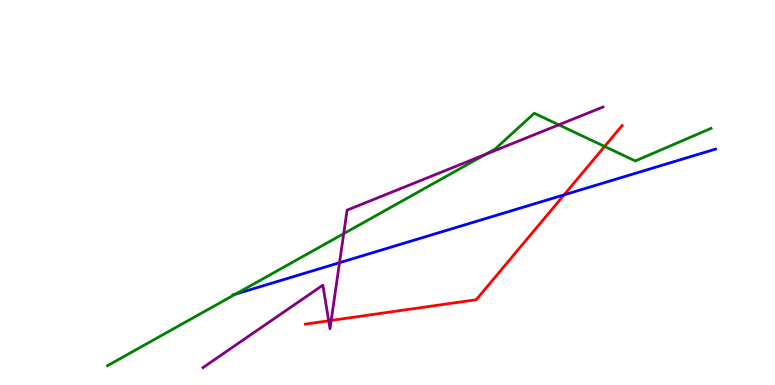[{'lines': ['blue', 'red'], 'intersections': [{'x': 7.28, 'y': 4.94}]}, {'lines': ['green', 'red'], 'intersections': [{'x': 7.8, 'y': 6.2}]}, {'lines': ['purple', 'red'], 'intersections': [{'x': 4.24, 'y': 1.67}, {'x': 4.27, 'y': 1.68}]}, {'lines': ['blue', 'green'], 'intersections': [{'x': 3.04, 'y': 2.36}]}, {'lines': ['blue', 'purple'], 'intersections': [{'x': 4.38, 'y': 3.18}]}, {'lines': ['green', 'purple'], 'intersections': [{'x': 4.43, 'y': 3.93}, {'x': 6.27, 'y': 5.99}, {'x': 7.21, 'y': 6.76}]}]